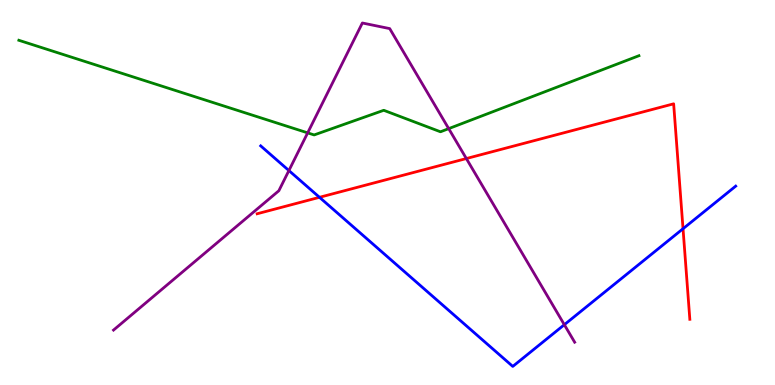[{'lines': ['blue', 'red'], 'intersections': [{'x': 4.12, 'y': 4.88}, {'x': 8.81, 'y': 4.06}]}, {'lines': ['green', 'red'], 'intersections': []}, {'lines': ['purple', 'red'], 'intersections': [{'x': 6.02, 'y': 5.88}]}, {'lines': ['blue', 'green'], 'intersections': []}, {'lines': ['blue', 'purple'], 'intersections': [{'x': 3.73, 'y': 5.57}, {'x': 7.28, 'y': 1.57}]}, {'lines': ['green', 'purple'], 'intersections': [{'x': 3.97, 'y': 6.55}, {'x': 5.79, 'y': 6.66}]}]